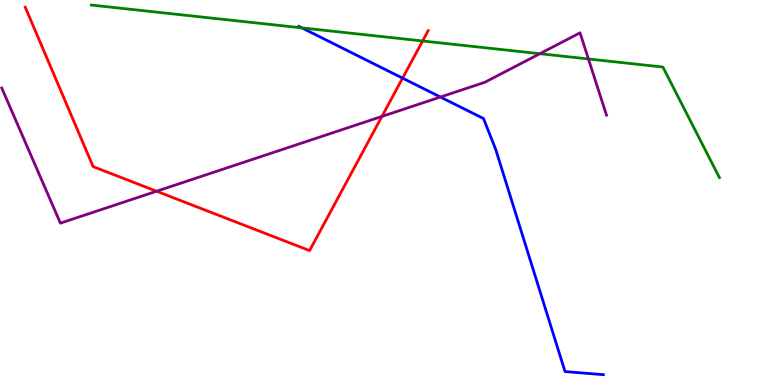[{'lines': ['blue', 'red'], 'intersections': [{'x': 5.19, 'y': 7.97}]}, {'lines': ['green', 'red'], 'intersections': [{'x': 5.45, 'y': 8.94}]}, {'lines': ['purple', 'red'], 'intersections': [{'x': 2.02, 'y': 5.03}, {'x': 4.93, 'y': 6.98}]}, {'lines': ['blue', 'green'], 'intersections': [{'x': 3.9, 'y': 9.28}]}, {'lines': ['blue', 'purple'], 'intersections': [{'x': 5.68, 'y': 7.48}]}, {'lines': ['green', 'purple'], 'intersections': [{'x': 6.97, 'y': 8.61}, {'x': 7.59, 'y': 8.47}]}]